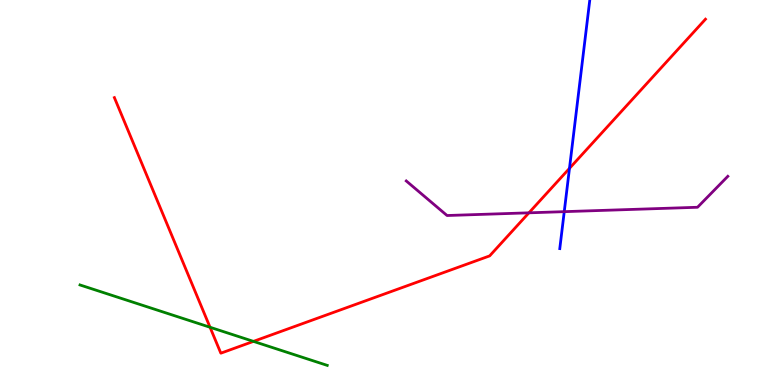[{'lines': ['blue', 'red'], 'intersections': [{'x': 7.35, 'y': 5.63}]}, {'lines': ['green', 'red'], 'intersections': [{'x': 2.71, 'y': 1.5}, {'x': 3.27, 'y': 1.13}]}, {'lines': ['purple', 'red'], 'intersections': [{'x': 6.82, 'y': 4.47}]}, {'lines': ['blue', 'green'], 'intersections': []}, {'lines': ['blue', 'purple'], 'intersections': [{'x': 7.28, 'y': 4.5}]}, {'lines': ['green', 'purple'], 'intersections': []}]